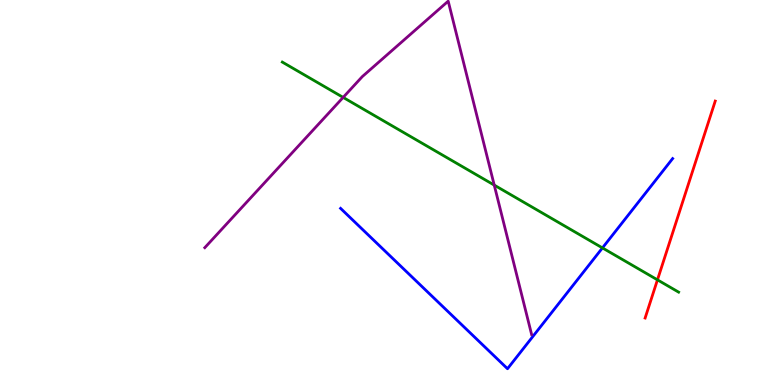[{'lines': ['blue', 'red'], 'intersections': []}, {'lines': ['green', 'red'], 'intersections': [{'x': 8.48, 'y': 2.73}]}, {'lines': ['purple', 'red'], 'intersections': []}, {'lines': ['blue', 'green'], 'intersections': [{'x': 7.77, 'y': 3.56}]}, {'lines': ['blue', 'purple'], 'intersections': []}, {'lines': ['green', 'purple'], 'intersections': [{'x': 4.43, 'y': 7.47}, {'x': 6.38, 'y': 5.19}]}]